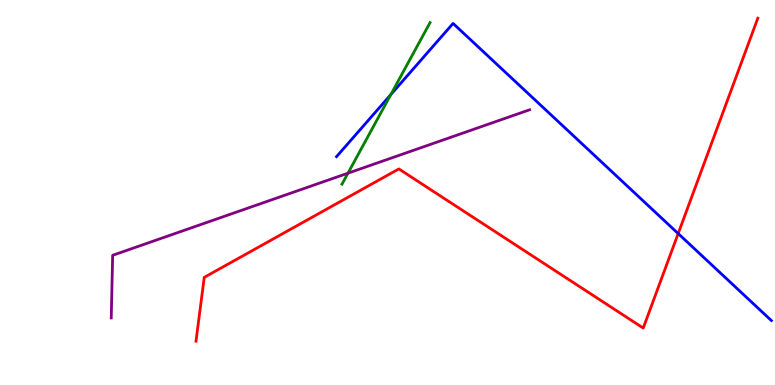[{'lines': ['blue', 'red'], 'intersections': [{'x': 8.75, 'y': 3.93}]}, {'lines': ['green', 'red'], 'intersections': []}, {'lines': ['purple', 'red'], 'intersections': []}, {'lines': ['blue', 'green'], 'intersections': [{'x': 5.04, 'y': 7.54}]}, {'lines': ['blue', 'purple'], 'intersections': []}, {'lines': ['green', 'purple'], 'intersections': [{'x': 4.49, 'y': 5.5}]}]